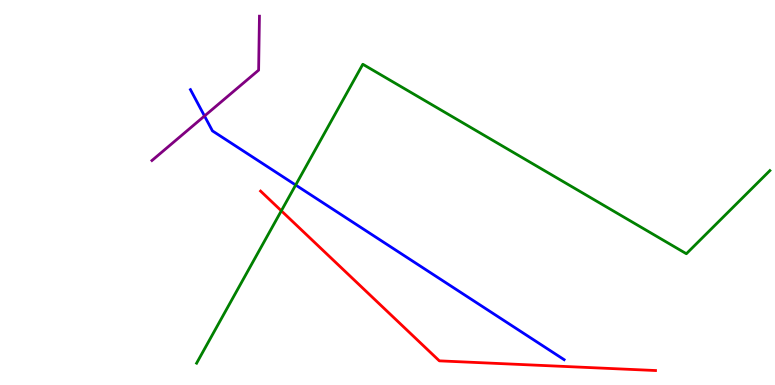[{'lines': ['blue', 'red'], 'intersections': []}, {'lines': ['green', 'red'], 'intersections': [{'x': 3.63, 'y': 4.52}]}, {'lines': ['purple', 'red'], 'intersections': []}, {'lines': ['blue', 'green'], 'intersections': [{'x': 3.82, 'y': 5.19}]}, {'lines': ['blue', 'purple'], 'intersections': [{'x': 2.64, 'y': 6.99}]}, {'lines': ['green', 'purple'], 'intersections': []}]